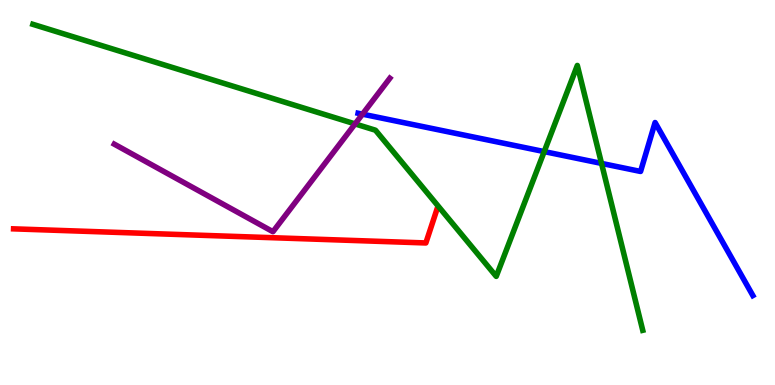[{'lines': ['blue', 'red'], 'intersections': []}, {'lines': ['green', 'red'], 'intersections': []}, {'lines': ['purple', 'red'], 'intersections': []}, {'lines': ['blue', 'green'], 'intersections': [{'x': 7.02, 'y': 6.06}, {'x': 7.76, 'y': 5.76}]}, {'lines': ['blue', 'purple'], 'intersections': [{'x': 4.68, 'y': 7.03}]}, {'lines': ['green', 'purple'], 'intersections': [{'x': 4.58, 'y': 6.78}]}]